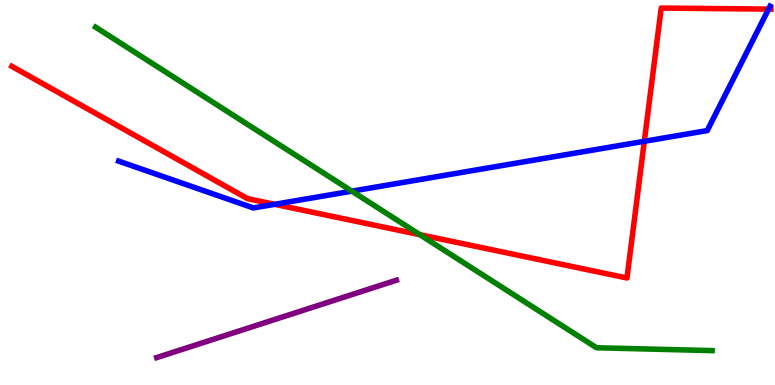[{'lines': ['blue', 'red'], 'intersections': [{'x': 3.54, 'y': 4.69}, {'x': 8.31, 'y': 6.33}, {'x': 9.92, 'y': 9.76}]}, {'lines': ['green', 'red'], 'intersections': [{'x': 5.42, 'y': 3.9}]}, {'lines': ['purple', 'red'], 'intersections': []}, {'lines': ['blue', 'green'], 'intersections': [{'x': 4.54, 'y': 5.03}]}, {'lines': ['blue', 'purple'], 'intersections': []}, {'lines': ['green', 'purple'], 'intersections': []}]